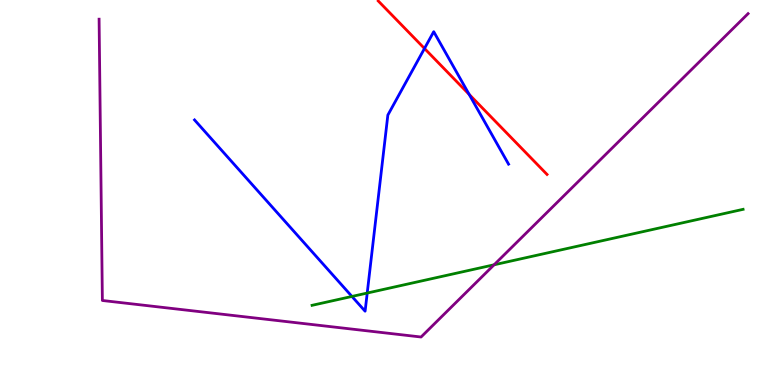[{'lines': ['blue', 'red'], 'intersections': [{'x': 5.48, 'y': 8.74}, {'x': 6.05, 'y': 7.55}]}, {'lines': ['green', 'red'], 'intersections': []}, {'lines': ['purple', 'red'], 'intersections': []}, {'lines': ['blue', 'green'], 'intersections': [{'x': 4.54, 'y': 2.3}, {'x': 4.74, 'y': 2.39}]}, {'lines': ['blue', 'purple'], 'intersections': []}, {'lines': ['green', 'purple'], 'intersections': [{'x': 6.38, 'y': 3.12}]}]